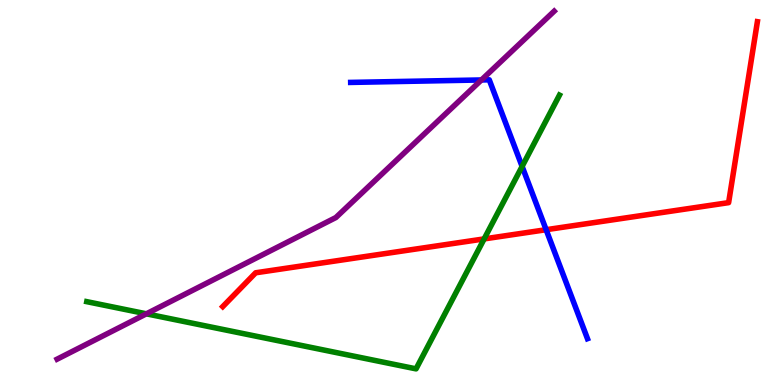[{'lines': ['blue', 'red'], 'intersections': [{'x': 7.05, 'y': 4.03}]}, {'lines': ['green', 'red'], 'intersections': [{'x': 6.25, 'y': 3.79}]}, {'lines': ['purple', 'red'], 'intersections': []}, {'lines': ['blue', 'green'], 'intersections': [{'x': 6.74, 'y': 5.68}]}, {'lines': ['blue', 'purple'], 'intersections': [{'x': 6.21, 'y': 7.92}]}, {'lines': ['green', 'purple'], 'intersections': [{'x': 1.89, 'y': 1.85}]}]